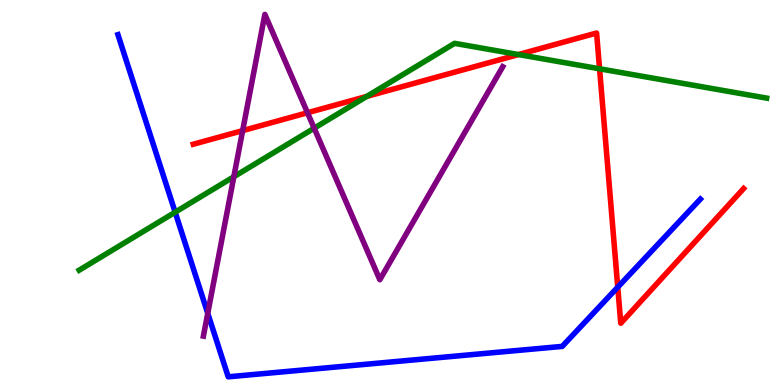[{'lines': ['blue', 'red'], 'intersections': [{'x': 7.97, 'y': 2.54}]}, {'lines': ['green', 'red'], 'intersections': [{'x': 4.73, 'y': 7.5}, {'x': 6.69, 'y': 8.58}, {'x': 7.74, 'y': 8.21}]}, {'lines': ['purple', 'red'], 'intersections': [{'x': 3.13, 'y': 6.61}, {'x': 3.97, 'y': 7.07}]}, {'lines': ['blue', 'green'], 'intersections': [{'x': 2.26, 'y': 4.49}]}, {'lines': ['blue', 'purple'], 'intersections': [{'x': 2.68, 'y': 1.86}]}, {'lines': ['green', 'purple'], 'intersections': [{'x': 3.02, 'y': 5.41}, {'x': 4.05, 'y': 6.67}]}]